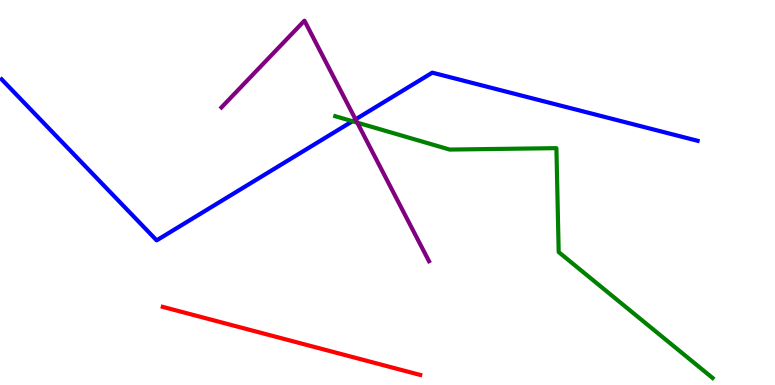[{'lines': ['blue', 'red'], 'intersections': []}, {'lines': ['green', 'red'], 'intersections': []}, {'lines': ['purple', 'red'], 'intersections': []}, {'lines': ['blue', 'green'], 'intersections': [{'x': 4.55, 'y': 6.85}]}, {'lines': ['blue', 'purple'], 'intersections': [{'x': 4.59, 'y': 6.9}]}, {'lines': ['green', 'purple'], 'intersections': [{'x': 4.61, 'y': 6.81}]}]